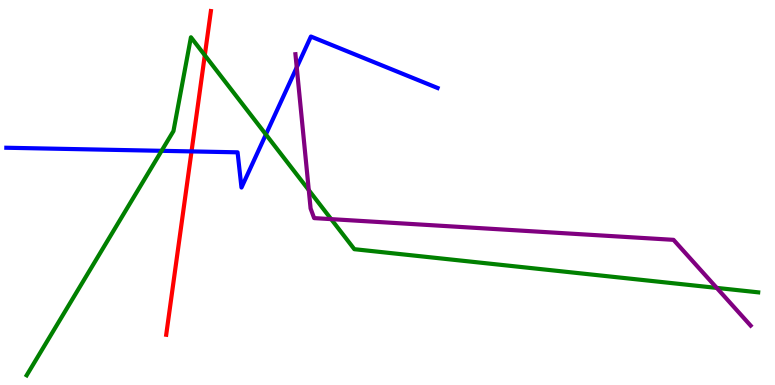[{'lines': ['blue', 'red'], 'intersections': [{'x': 2.47, 'y': 6.07}]}, {'lines': ['green', 'red'], 'intersections': [{'x': 2.64, 'y': 8.57}]}, {'lines': ['purple', 'red'], 'intersections': []}, {'lines': ['blue', 'green'], 'intersections': [{'x': 2.09, 'y': 6.08}, {'x': 3.43, 'y': 6.51}]}, {'lines': ['blue', 'purple'], 'intersections': [{'x': 3.83, 'y': 8.25}]}, {'lines': ['green', 'purple'], 'intersections': [{'x': 3.98, 'y': 5.06}, {'x': 4.27, 'y': 4.31}, {'x': 9.25, 'y': 2.52}]}]